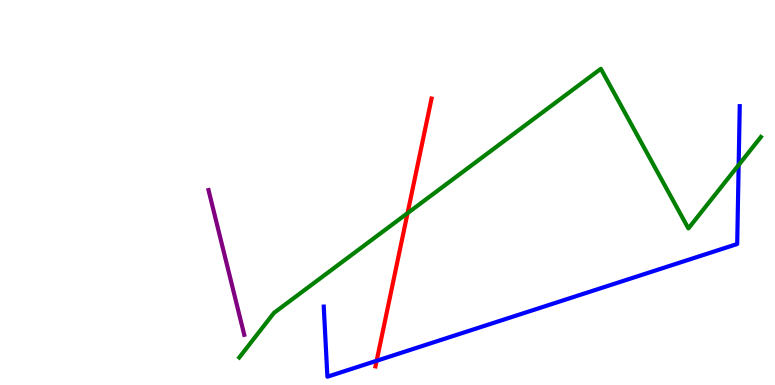[{'lines': ['blue', 'red'], 'intersections': [{'x': 4.86, 'y': 0.629}]}, {'lines': ['green', 'red'], 'intersections': [{'x': 5.26, 'y': 4.46}]}, {'lines': ['purple', 'red'], 'intersections': []}, {'lines': ['blue', 'green'], 'intersections': [{'x': 9.53, 'y': 5.71}]}, {'lines': ['blue', 'purple'], 'intersections': []}, {'lines': ['green', 'purple'], 'intersections': []}]